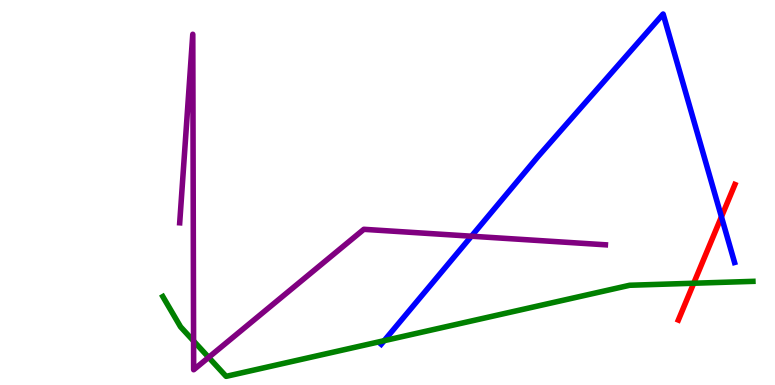[{'lines': ['blue', 'red'], 'intersections': [{'x': 9.31, 'y': 4.37}]}, {'lines': ['green', 'red'], 'intersections': [{'x': 8.95, 'y': 2.64}]}, {'lines': ['purple', 'red'], 'intersections': []}, {'lines': ['blue', 'green'], 'intersections': [{'x': 4.96, 'y': 1.15}]}, {'lines': ['blue', 'purple'], 'intersections': [{'x': 6.08, 'y': 3.86}]}, {'lines': ['green', 'purple'], 'intersections': [{'x': 2.5, 'y': 1.14}, {'x': 2.69, 'y': 0.717}]}]